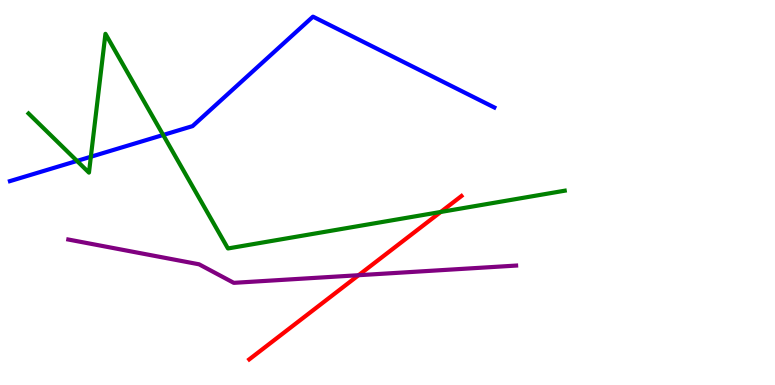[{'lines': ['blue', 'red'], 'intersections': []}, {'lines': ['green', 'red'], 'intersections': [{'x': 5.69, 'y': 4.49}]}, {'lines': ['purple', 'red'], 'intersections': [{'x': 4.63, 'y': 2.85}]}, {'lines': ['blue', 'green'], 'intersections': [{'x': 0.994, 'y': 5.82}, {'x': 1.17, 'y': 5.93}, {'x': 2.11, 'y': 6.49}]}, {'lines': ['blue', 'purple'], 'intersections': []}, {'lines': ['green', 'purple'], 'intersections': []}]